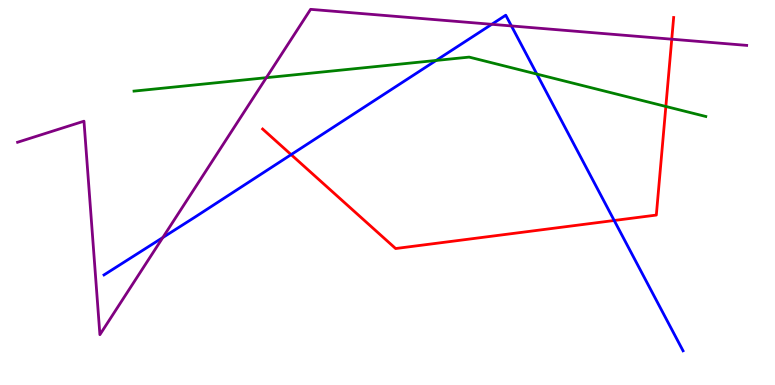[{'lines': ['blue', 'red'], 'intersections': [{'x': 3.76, 'y': 5.98}, {'x': 7.93, 'y': 4.27}]}, {'lines': ['green', 'red'], 'intersections': [{'x': 8.59, 'y': 7.23}]}, {'lines': ['purple', 'red'], 'intersections': [{'x': 8.67, 'y': 8.98}]}, {'lines': ['blue', 'green'], 'intersections': [{'x': 5.63, 'y': 8.43}, {'x': 6.93, 'y': 8.08}]}, {'lines': ['blue', 'purple'], 'intersections': [{'x': 2.1, 'y': 3.83}, {'x': 6.35, 'y': 9.37}, {'x': 6.6, 'y': 9.33}]}, {'lines': ['green', 'purple'], 'intersections': [{'x': 3.44, 'y': 7.98}]}]